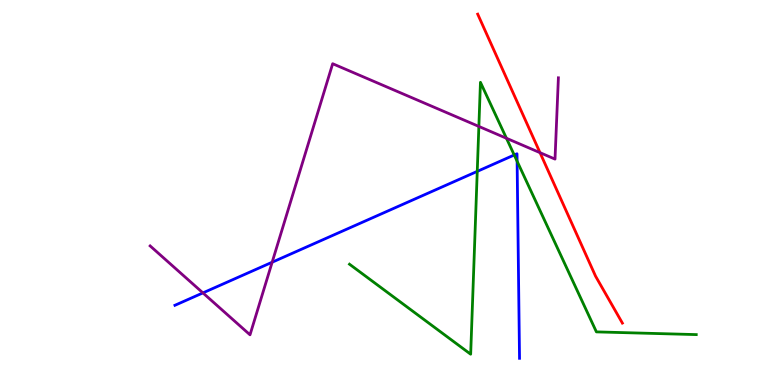[{'lines': ['blue', 'red'], 'intersections': []}, {'lines': ['green', 'red'], 'intersections': []}, {'lines': ['purple', 'red'], 'intersections': [{'x': 6.97, 'y': 6.03}]}, {'lines': ['blue', 'green'], 'intersections': [{'x': 6.16, 'y': 5.55}, {'x': 6.64, 'y': 5.97}, {'x': 6.67, 'y': 5.81}]}, {'lines': ['blue', 'purple'], 'intersections': [{'x': 2.62, 'y': 2.39}, {'x': 3.51, 'y': 3.19}]}, {'lines': ['green', 'purple'], 'intersections': [{'x': 6.18, 'y': 6.72}, {'x': 6.53, 'y': 6.41}]}]